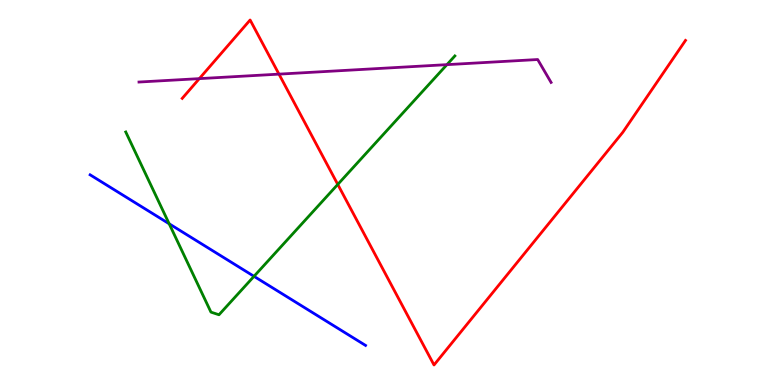[{'lines': ['blue', 'red'], 'intersections': []}, {'lines': ['green', 'red'], 'intersections': [{'x': 4.36, 'y': 5.21}]}, {'lines': ['purple', 'red'], 'intersections': [{'x': 2.57, 'y': 7.96}, {'x': 3.6, 'y': 8.07}]}, {'lines': ['blue', 'green'], 'intersections': [{'x': 2.18, 'y': 4.19}, {'x': 3.28, 'y': 2.82}]}, {'lines': ['blue', 'purple'], 'intersections': []}, {'lines': ['green', 'purple'], 'intersections': [{'x': 5.77, 'y': 8.32}]}]